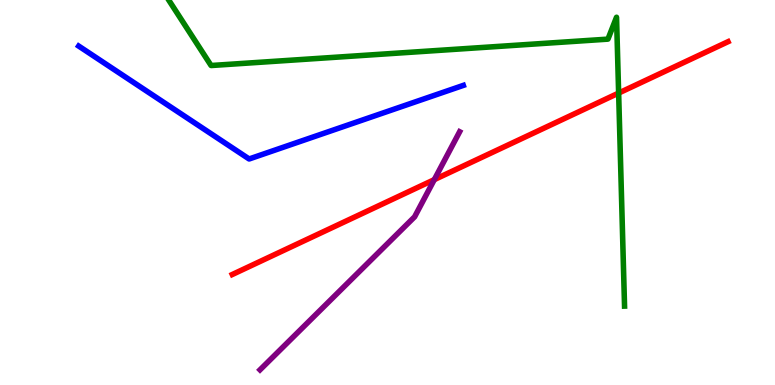[{'lines': ['blue', 'red'], 'intersections': []}, {'lines': ['green', 'red'], 'intersections': [{'x': 7.98, 'y': 7.58}]}, {'lines': ['purple', 'red'], 'intersections': [{'x': 5.6, 'y': 5.33}]}, {'lines': ['blue', 'green'], 'intersections': []}, {'lines': ['blue', 'purple'], 'intersections': []}, {'lines': ['green', 'purple'], 'intersections': []}]